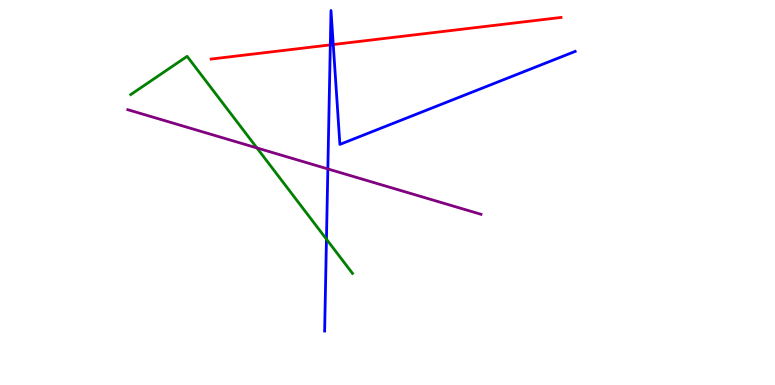[{'lines': ['blue', 'red'], 'intersections': [{'x': 4.26, 'y': 8.83}, {'x': 4.3, 'y': 8.84}]}, {'lines': ['green', 'red'], 'intersections': []}, {'lines': ['purple', 'red'], 'intersections': []}, {'lines': ['blue', 'green'], 'intersections': [{'x': 4.21, 'y': 3.79}]}, {'lines': ['blue', 'purple'], 'intersections': [{'x': 4.23, 'y': 5.61}]}, {'lines': ['green', 'purple'], 'intersections': [{'x': 3.32, 'y': 6.16}]}]